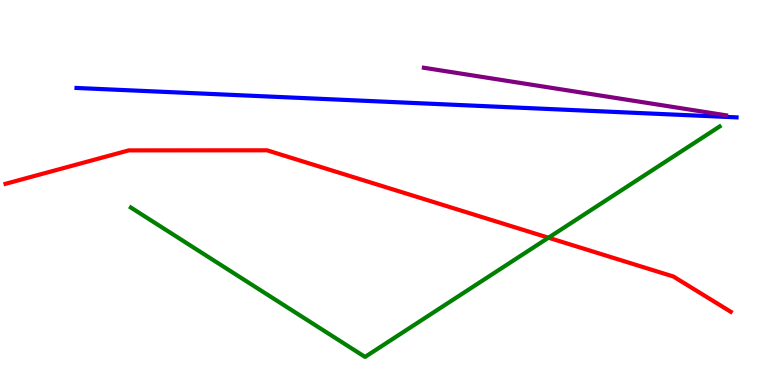[{'lines': ['blue', 'red'], 'intersections': []}, {'lines': ['green', 'red'], 'intersections': [{'x': 7.08, 'y': 3.83}]}, {'lines': ['purple', 'red'], 'intersections': []}, {'lines': ['blue', 'green'], 'intersections': []}, {'lines': ['blue', 'purple'], 'intersections': []}, {'lines': ['green', 'purple'], 'intersections': []}]